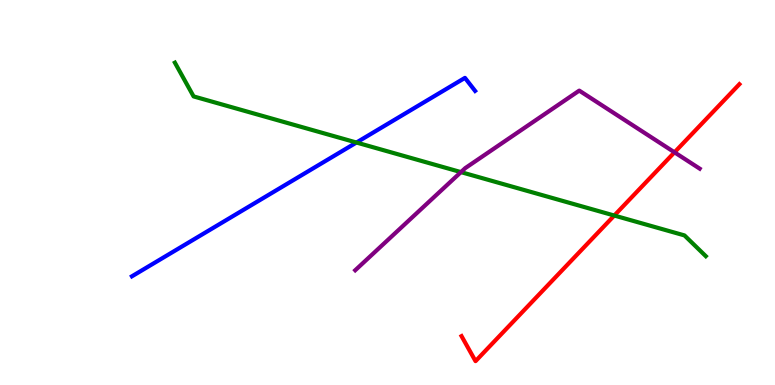[{'lines': ['blue', 'red'], 'intersections': []}, {'lines': ['green', 'red'], 'intersections': [{'x': 7.93, 'y': 4.4}]}, {'lines': ['purple', 'red'], 'intersections': [{'x': 8.7, 'y': 6.04}]}, {'lines': ['blue', 'green'], 'intersections': [{'x': 4.6, 'y': 6.3}]}, {'lines': ['blue', 'purple'], 'intersections': []}, {'lines': ['green', 'purple'], 'intersections': [{'x': 5.95, 'y': 5.53}]}]